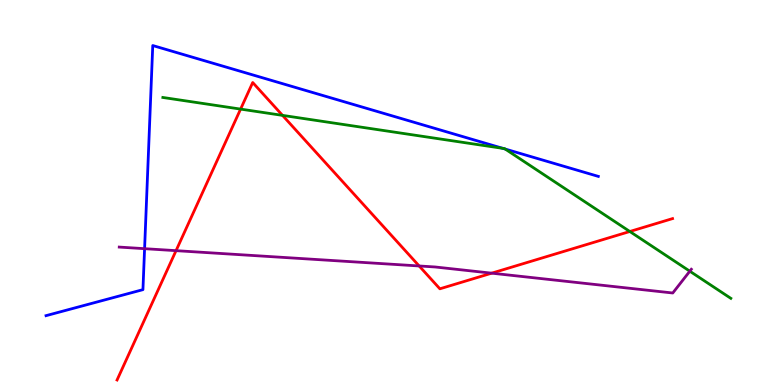[{'lines': ['blue', 'red'], 'intersections': []}, {'lines': ['green', 'red'], 'intersections': [{'x': 3.1, 'y': 7.17}, {'x': 3.65, 'y': 7.0}, {'x': 8.13, 'y': 3.99}]}, {'lines': ['purple', 'red'], 'intersections': [{'x': 2.27, 'y': 3.49}, {'x': 5.41, 'y': 3.09}, {'x': 6.34, 'y': 2.9}]}, {'lines': ['blue', 'green'], 'intersections': [{'x': 6.49, 'y': 6.15}, {'x': 6.52, 'y': 6.13}]}, {'lines': ['blue', 'purple'], 'intersections': [{'x': 1.87, 'y': 3.54}]}, {'lines': ['green', 'purple'], 'intersections': [{'x': 8.9, 'y': 2.96}]}]